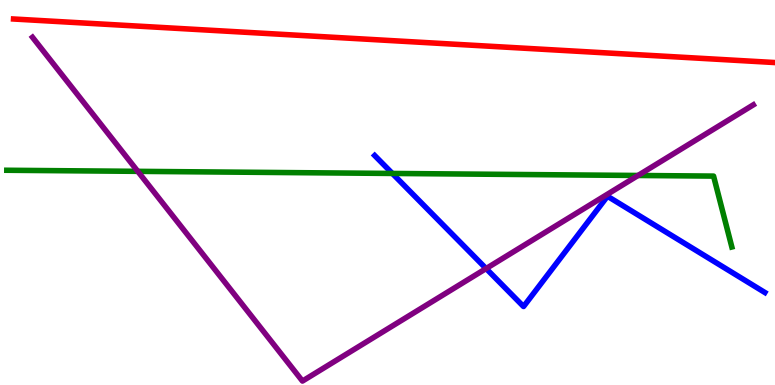[{'lines': ['blue', 'red'], 'intersections': []}, {'lines': ['green', 'red'], 'intersections': []}, {'lines': ['purple', 'red'], 'intersections': []}, {'lines': ['blue', 'green'], 'intersections': [{'x': 5.06, 'y': 5.49}]}, {'lines': ['blue', 'purple'], 'intersections': [{'x': 6.27, 'y': 3.02}]}, {'lines': ['green', 'purple'], 'intersections': [{'x': 1.78, 'y': 5.55}, {'x': 8.23, 'y': 5.44}]}]